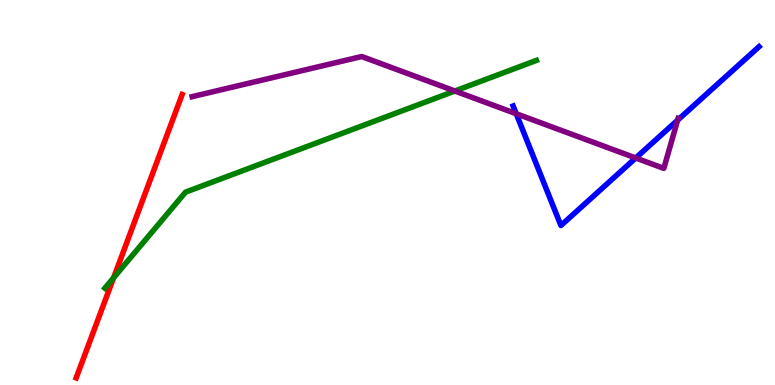[{'lines': ['blue', 'red'], 'intersections': []}, {'lines': ['green', 'red'], 'intersections': [{'x': 1.47, 'y': 2.79}]}, {'lines': ['purple', 'red'], 'intersections': []}, {'lines': ['blue', 'green'], 'intersections': []}, {'lines': ['blue', 'purple'], 'intersections': [{'x': 6.66, 'y': 7.05}, {'x': 8.2, 'y': 5.9}, {'x': 8.74, 'y': 6.88}]}, {'lines': ['green', 'purple'], 'intersections': [{'x': 5.87, 'y': 7.64}]}]